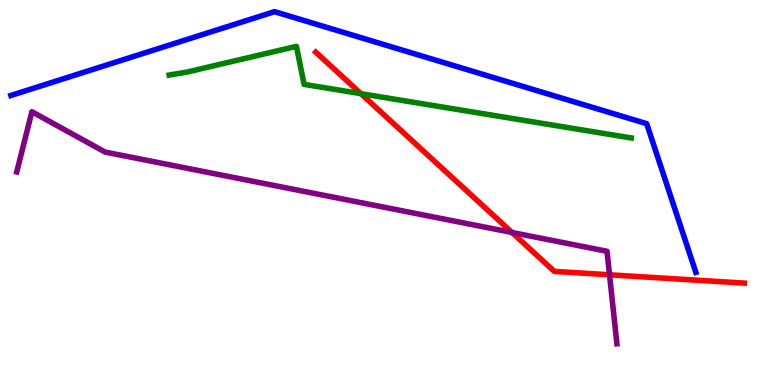[{'lines': ['blue', 'red'], 'intersections': []}, {'lines': ['green', 'red'], 'intersections': [{'x': 4.66, 'y': 7.57}]}, {'lines': ['purple', 'red'], 'intersections': [{'x': 6.61, 'y': 3.96}, {'x': 7.86, 'y': 2.86}]}, {'lines': ['blue', 'green'], 'intersections': []}, {'lines': ['blue', 'purple'], 'intersections': []}, {'lines': ['green', 'purple'], 'intersections': []}]